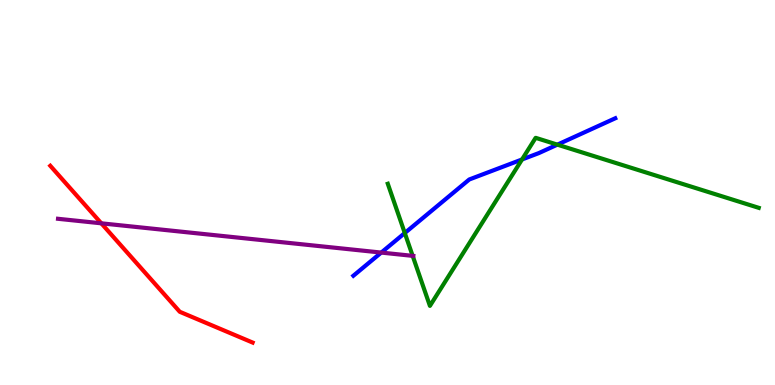[{'lines': ['blue', 'red'], 'intersections': []}, {'lines': ['green', 'red'], 'intersections': []}, {'lines': ['purple', 'red'], 'intersections': [{'x': 1.31, 'y': 4.2}]}, {'lines': ['blue', 'green'], 'intersections': [{'x': 5.22, 'y': 3.95}, {'x': 6.74, 'y': 5.86}, {'x': 7.19, 'y': 6.24}]}, {'lines': ['blue', 'purple'], 'intersections': [{'x': 4.92, 'y': 3.44}]}, {'lines': ['green', 'purple'], 'intersections': [{'x': 5.32, 'y': 3.35}]}]